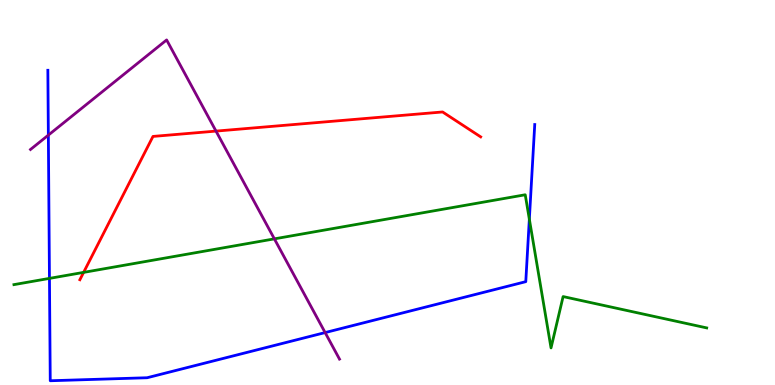[{'lines': ['blue', 'red'], 'intersections': []}, {'lines': ['green', 'red'], 'intersections': [{'x': 1.08, 'y': 2.93}]}, {'lines': ['purple', 'red'], 'intersections': [{'x': 2.79, 'y': 6.59}]}, {'lines': ['blue', 'green'], 'intersections': [{'x': 0.638, 'y': 2.77}, {'x': 6.83, 'y': 4.31}]}, {'lines': ['blue', 'purple'], 'intersections': [{'x': 0.624, 'y': 6.49}, {'x': 4.2, 'y': 1.36}]}, {'lines': ['green', 'purple'], 'intersections': [{'x': 3.54, 'y': 3.8}]}]